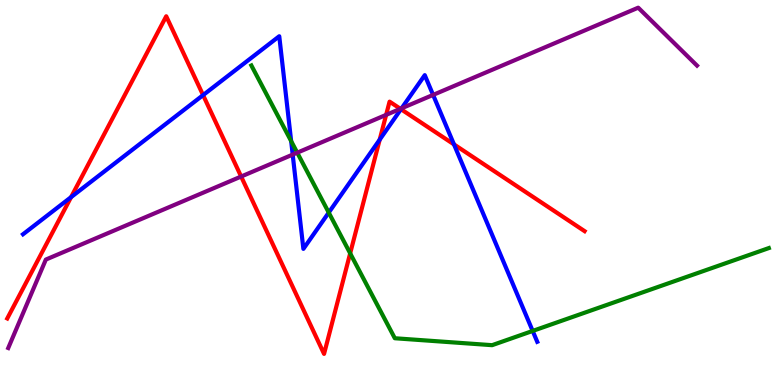[{'lines': ['blue', 'red'], 'intersections': [{'x': 0.917, 'y': 4.88}, {'x': 2.62, 'y': 7.53}, {'x': 4.9, 'y': 6.37}, {'x': 5.17, 'y': 7.16}, {'x': 5.86, 'y': 6.25}]}, {'lines': ['green', 'red'], 'intersections': [{'x': 4.52, 'y': 3.42}]}, {'lines': ['purple', 'red'], 'intersections': [{'x': 3.11, 'y': 5.41}, {'x': 4.98, 'y': 7.02}, {'x': 5.17, 'y': 7.17}]}, {'lines': ['blue', 'green'], 'intersections': [{'x': 3.76, 'y': 6.33}, {'x': 4.24, 'y': 4.48}, {'x': 6.87, 'y': 1.4}]}, {'lines': ['blue', 'purple'], 'intersections': [{'x': 3.78, 'y': 5.98}, {'x': 5.18, 'y': 7.19}, {'x': 5.59, 'y': 7.53}]}, {'lines': ['green', 'purple'], 'intersections': [{'x': 3.84, 'y': 6.03}]}]